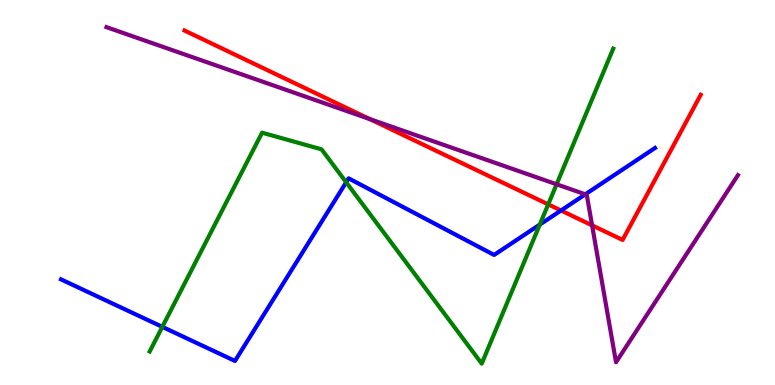[{'lines': ['blue', 'red'], 'intersections': [{'x': 7.24, 'y': 4.53}]}, {'lines': ['green', 'red'], 'intersections': [{'x': 7.07, 'y': 4.69}]}, {'lines': ['purple', 'red'], 'intersections': [{'x': 4.77, 'y': 6.91}, {'x': 7.64, 'y': 4.15}]}, {'lines': ['blue', 'green'], 'intersections': [{'x': 2.09, 'y': 1.51}, {'x': 4.47, 'y': 5.27}, {'x': 6.96, 'y': 4.17}]}, {'lines': ['blue', 'purple'], 'intersections': [{'x': 7.55, 'y': 4.95}]}, {'lines': ['green', 'purple'], 'intersections': [{'x': 7.18, 'y': 5.21}]}]